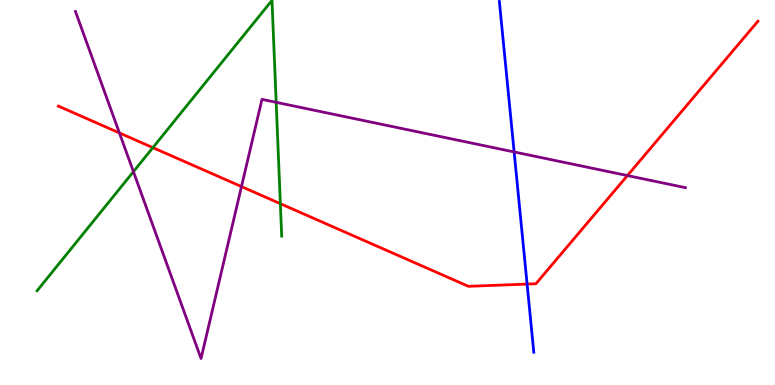[{'lines': ['blue', 'red'], 'intersections': [{'x': 6.8, 'y': 2.62}]}, {'lines': ['green', 'red'], 'intersections': [{'x': 1.97, 'y': 6.17}, {'x': 3.62, 'y': 4.71}]}, {'lines': ['purple', 'red'], 'intersections': [{'x': 1.54, 'y': 6.55}, {'x': 3.12, 'y': 5.15}, {'x': 8.1, 'y': 5.44}]}, {'lines': ['blue', 'green'], 'intersections': []}, {'lines': ['blue', 'purple'], 'intersections': [{'x': 6.63, 'y': 6.05}]}, {'lines': ['green', 'purple'], 'intersections': [{'x': 1.72, 'y': 5.54}, {'x': 3.56, 'y': 7.34}]}]